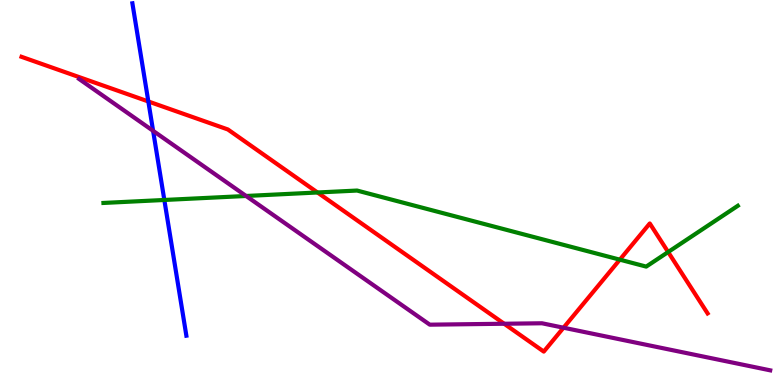[{'lines': ['blue', 'red'], 'intersections': [{'x': 1.91, 'y': 7.36}]}, {'lines': ['green', 'red'], 'intersections': [{'x': 4.1, 'y': 5.0}, {'x': 8.0, 'y': 3.26}, {'x': 8.62, 'y': 3.45}]}, {'lines': ['purple', 'red'], 'intersections': [{'x': 6.51, 'y': 1.59}, {'x': 7.27, 'y': 1.49}]}, {'lines': ['blue', 'green'], 'intersections': [{'x': 2.12, 'y': 4.81}]}, {'lines': ['blue', 'purple'], 'intersections': [{'x': 1.98, 'y': 6.6}]}, {'lines': ['green', 'purple'], 'intersections': [{'x': 3.18, 'y': 4.91}]}]